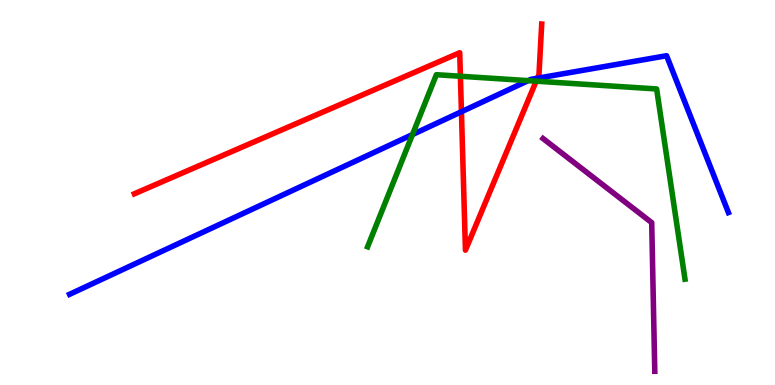[{'lines': ['blue', 'red'], 'intersections': [{'x': 5.95, 'y': 7.1}, {'x': 6.93, 'y': 7.97}]}, {'lines': ['green', 'red'], 'intersections': [{'x': 5.94, 'y': 8.02}, {'x': 6.92, 'y': 7.89}]}, {'lines': ['purple', 'red'], 'intersections': []}, {'lines': ['blue', 'green'], 'intersections': [{'x': 5.32, 'y': 6.51}, {'x': 6.81, 'y': 7.91}]}, {'lines': ['blue', 'purple'], 'intersections': []}, {'lines': ['green', 'purple'], 'intersections': []}]